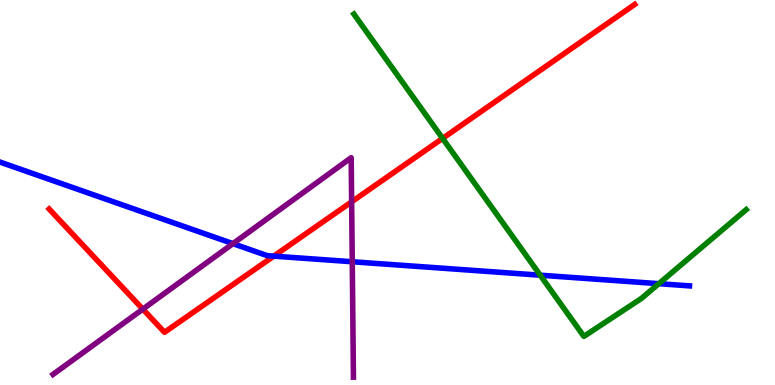[{'lines': ['blue', 'red'], 'intersections': [{'x': 3.53, 'y': 3.35}]}, {'lines': ['green', 'red'], 'intersections': [{'x': 5.71, 'y': 6.41}]}, {'lines': ['purple', 'red'], 'intersections': [{'x': 1.84, 'y': 1.97}, {'x': 4.54, 'y': 4.76}]}, {'lines': ['blue', 'green'], 'intersections': [{'x': 6.97, 'y': 2.85}, {'x': 8.5, 'y': 2.63}]}, {'lines': ['blue', 'purple'], 'intersections': [{'x': 3.01, 'y': 3.67}, {'x': 4.55, 'y': 3.2}]}, {'lines': ['green', 'purple'], 'intersections': []}]